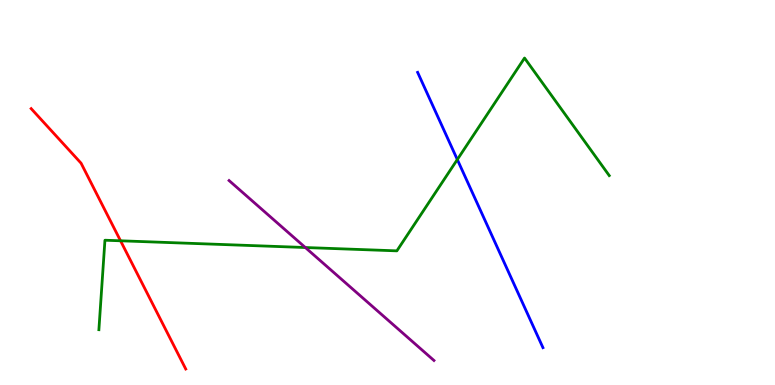[{'lines': ['blue', 'red'], 'intersections': []}, {'lines': ['green', 'red'], 'intersections': [{'x': 1.56, 'y': 3.75}]}, {'lines': ['purple', 'red'], 'intersections': []}, {'lines': ['blue', 'green'], 'intersections': [{'x': 5.9, 'y': 5.86}]}, {'lines': ['blue', 'purple'], 'intersections': []}, {'lines': ['green', 'purple'], 'intersections': [{'x': 3.94, 'y': 3.57}]}]